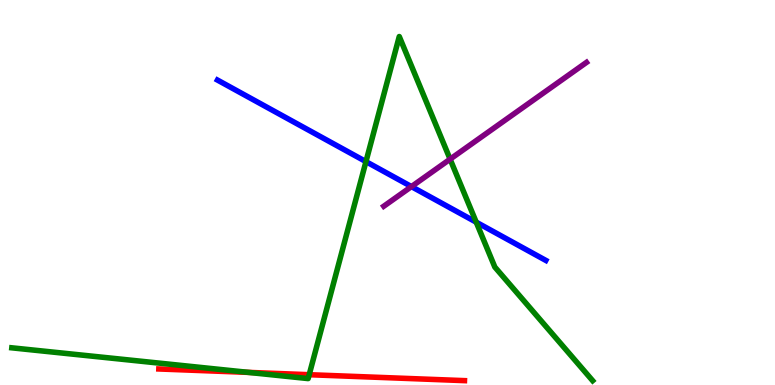[{'lines': ['blue', 'red'], 'intersections': []}, {'lines': ['green', 'red'], 'intersections': [{'x': 3.21, 'y': 0.328}, {'x': 3.99, 'y': 0.267}]}, {'lines': ['purple', 'red'], 'intersections': []}, {'lines': ['blue', 'green'], 'intersections': [{'x': 4.72, 'y': 5.8}, {'x': 6.14, 'y': 4.23}]}, {'lines': ['blue', 'purple'], 'intersections': [{'x': 5.31, 'y': 5.15}]}, {'lines': ['green', 'purple'], 'intersections': [{'x': 5.81, 'y': 5.87}]}]